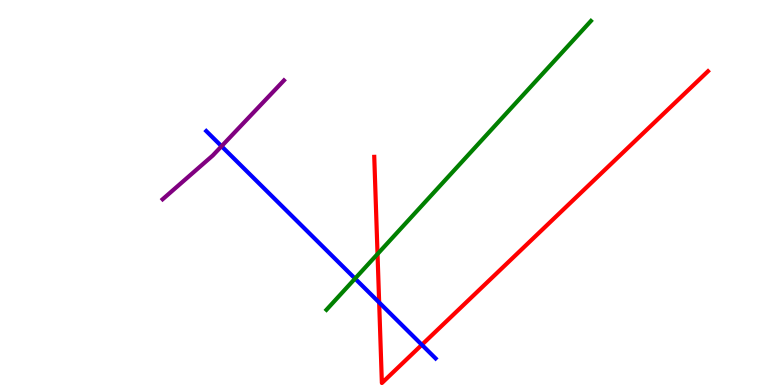[{'lines': ['blue', 'red'], 'intersections': [{'x': 4.89, 'y': 2.14}, {'x': 5.44, 'y': 1.04}]}, {'lines': ['green', 'red'], 'intersections': [{'x': 4.87, 'y': 3.4}]}, {'lines': ['purple', 'red'], 'intersections': []}, {'lines': ['blue', 'green'], 'intersections': [{'x': 4.58, 'y': 2.76}]}, {'lines': ['blue', 'purple'], 'intersections': [{'x': 2.86, 'y': 6.2}]}, {'lines': ['green', 'purple'], 'intersections': []}]